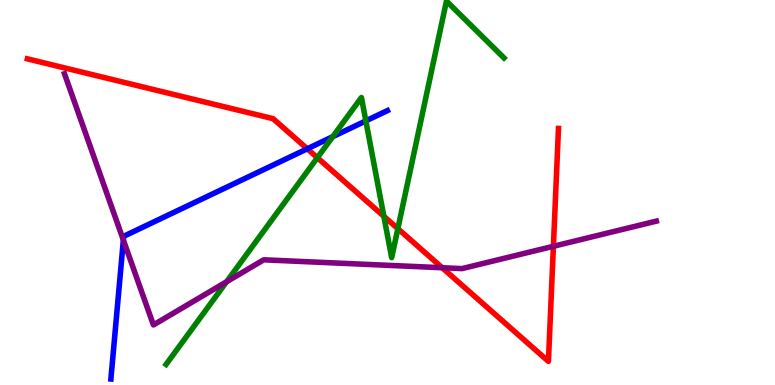[{'lines': ['blue', 'red'], 'intersections': [{'x': 3.96, 'y': 6.14}]}, {'lines': ['green', 'red'], 'intersections': [{'x': 4.1, 'y': 5.9}, {'x': 4.95, 'y': 4.38}, {'x': 5.13, 'y': 4.06}]}, {'lines': ['purple', 'red'], 'intersections': [{'x': 5.71, 'y': 3.05}, {'x': 7.14, 'y': 3.6}]}, {'lines': ['blue', 'green'], 'intersections': [{'x': 4.29, 'y': 6.45}, {'x': 4.72, 'y': 6.86}]}, {'lines': ['blue', 'purple'], 'intersections': [{'x': 1.59, 'y': 3.76}]}, {'lines': ['green', 'purple'], 'intersections': [{'x': 2.92, 'y': 2.68}]}]